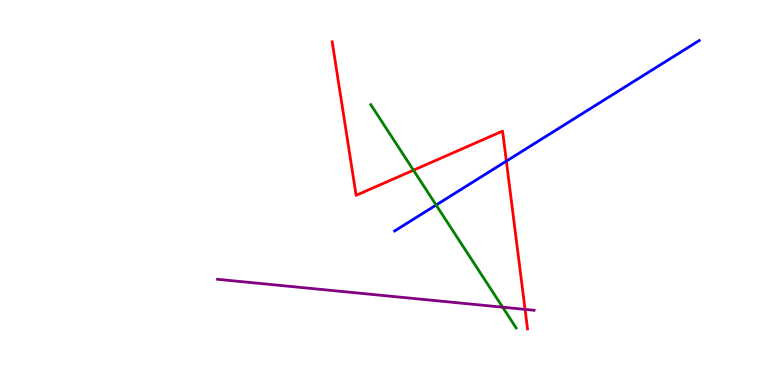[{'lines': ['blue', 'red'], 'intersections': [{'x': 6.53, 'y': 5.82}]}, {'lines': ['green', 'red'], 'intersections': [{'x': 5.33, 'y': 5.58}]}, {'lines': ['purple', 'red'], 'intersections': [{'x': 6.78, 'y': 1.96}]}, {'lines': ['blue', 'green'], 'intersections': [{'x': 5.63, 'y': 4.67}]}, {'lines': ['blue', 'purple'], 'intersections': []}, {'lines': ['green', 'purple'], 'intersections': [{'x': 6.49, 'y': 2.02}]}]